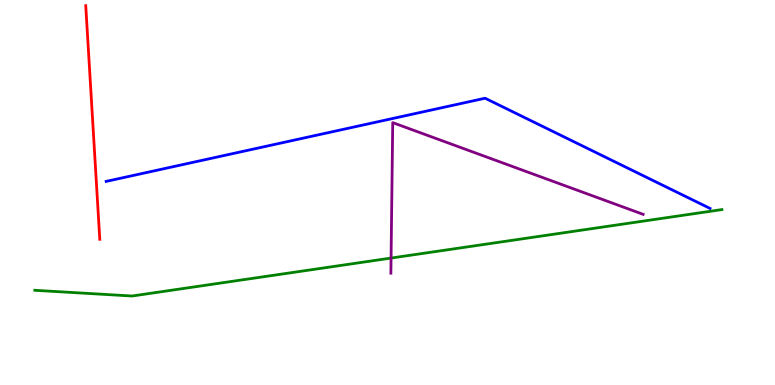[{'lines': ['blue', 'red'], 'intersections': []}, {'lines': ['green', 'red'], 'intersections': []}, {'lines': ['purple', 'red'], 'intersections': []}, {'lines': ['blue', 'green'], 'intersections': []}, {'lines': ['blue', 'purple'], 'intersections': []}, {'lines': ['green', 'purple'], 'intersections': [{'x': 5.05, 'y': 3.3}]}]